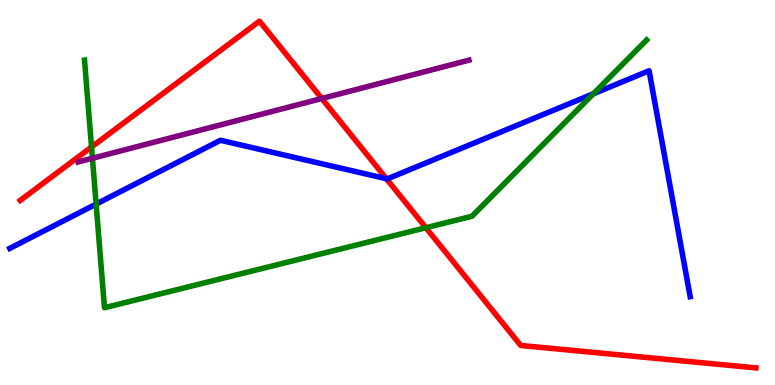[{'lines': ['blue', 'red'], 'intersections': [{'x': 4.99, 'y': 5.36}]}, {'lines': ['green', 'red'], 'intersections': [{'x': 1.18, 'y': 6.18}, {'x': 5.5, 'y': 4.08}]}, {'lines': ['purple', 'red'], 'intersections': [{'x': 4.15, 'y': 7.44}]}, {'lines': ['blue', 'green'], 'intersections': [{'x': 1.24, 'y': 4.7}, {'x': 7.66, 'y': 7.56}]}, {'lines': ['blue', 'purple'], 'intersections': []}, {'lines': ['green', 'purple'], 'intersections': [{'x': 1.19, 'y': 5.89}]}]